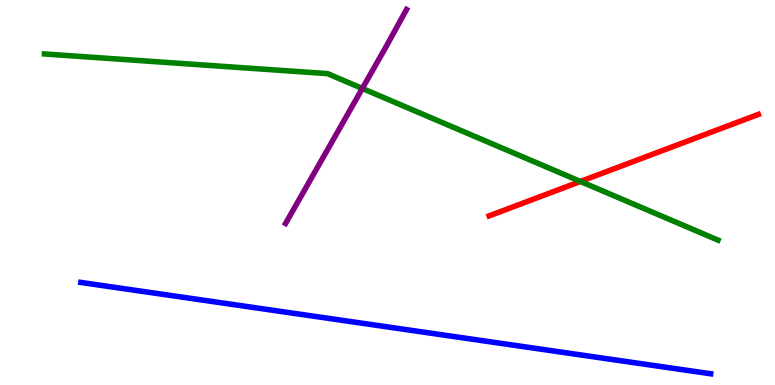[{'lines': ['blue', 'red'], 'intersections': []}, {'lines': ['green', 'red'], 'intersections': [{'x': 7.49, 'y': 5.29}]}, {'lines': ['purple', 'red'], 'intersections': []}, {'lines': ['blue', 'green'], 'intersections': []}, {'lines': ['blue', 'purple'], 'intersections': []}, {'lines': ['green', 'purple'], 'intersections': [{'x': 4.68, 'y': 7.7}]}]